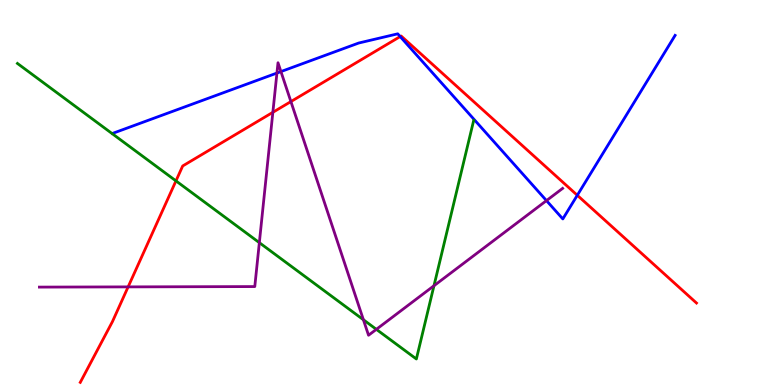[{'lines': ['blue', 'red'], 'intersections': [{'x': 5.16, 'y': 9.05}, {'x': 7.45, 'y': 4.93}]}, {'lines': ['green', 'red'], 'intersections': [{'x': 2.27, 'y': 5.3}]}, {'lines': ['purple', 'red'], 'intersections': [{'x': 1.65, 'y': 2.55}, {'x': 3.52, 'y': 7.08}, {'x': 3.75, 'y': 7.36}]}, {'lines': ['blue', 'green'], 'intersections': []}, {'lines': ['blue', 'purple'], 'intersections': [{'x': 3.57, 'y': 8.1}, {'x': 3.63, 'y': 8.14}, {'x': 7.05, 'y': 4.79}]}, {'lines': ['green', 'purple'], 'intersections': [{'x': 3.35, 'y': 3.7}, {'x': 4.69, 'y': 1.69}, {'x': 4.86, 'y': 1.45}, {'x': 5.6, 'y': 2.58}]}]